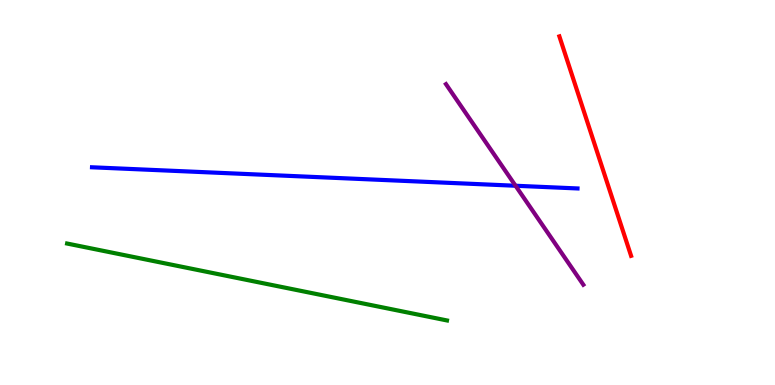[{'lines': ['blue', 'red'], 'intersections': []}, {'lines': ['green', 'red'], 'intersections': []}, {'lines': ['purple', 'red'], 'intersections': []}, {'lines': ['blue', 'green'], 'intersections': []}, {'lines': ['blue', 'purple'], 'intersections': [{'x': 6.65, 'y': 5.18}]}, {'lines': ['green', 'purple'], 'intersections': []}]